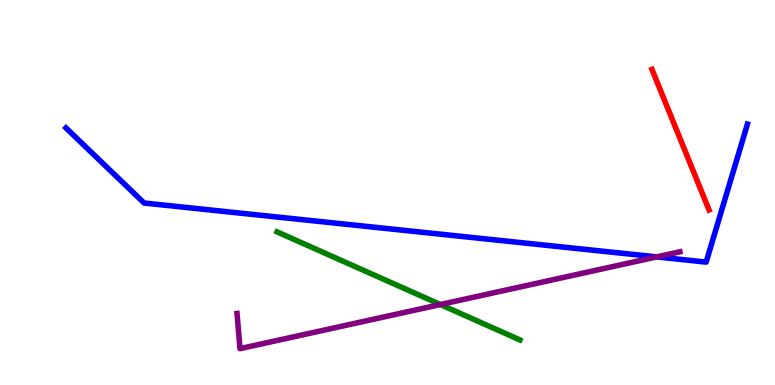[{'lines': ['blue', 'red'], 'intersections': []}, {'lines': ['green', 'red'], 'intersections': []}, {'lines': ['purple', 'red'], 'intersections': []}, {'lines': ['blue', 'green'], 'intersections': []}, {'lines': ['blue', 'purple'], 'intersections': [{'x': 8.47, 'y': 3.33}]}, {'lines': ['green', 'purple'], 'intersections': [{'x': 5.68, 'y': 2.09}]}]